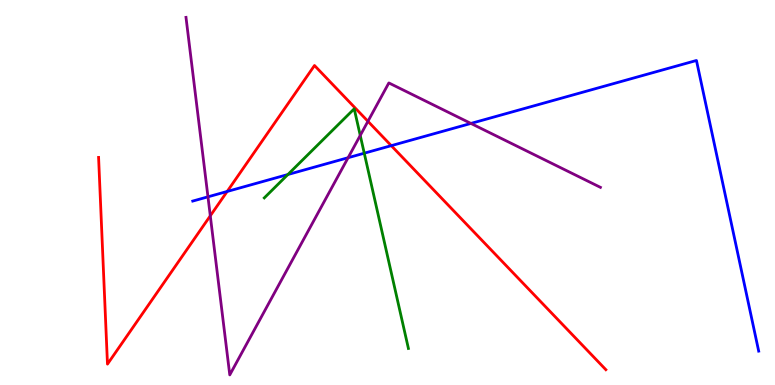[{'lines': ['blue', 'red'], 'intersections': [{'x': 2.93, 'y': 5.03}, {'x': 5.05, 'y': 6.22}]}, {'lines': ['green', 'red'], 'intersections': []}, {'lines': ['purple', 'red'], 'intersections': [{'x': 2.71, 'y': 4.39}, {'x': 4.75, 'y': 6.85}]}, {'lines': ['blue', 'green'], 'intersections': [{'x': 3.71, 'y': 5.47}, {'x': 4.7, 'y': 6.02}]}, {'lines': ['blue', 'purple'], 'intersections': [{'x': 2.68, 'y': 4.89}, {'x': 4.49, 'y': 5.9}, {'x': 6.08, 'y': 6.79}]}, {'lines': ['green', 'purple'], 'intersections': [{'x': 4.65, 'y': 6.48}]}]